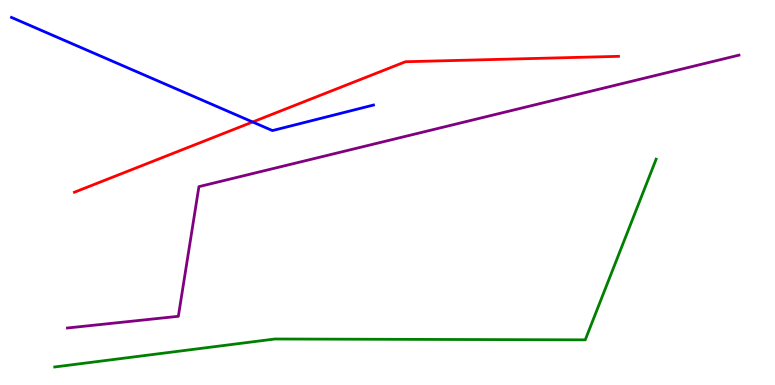[{'lines': ['blue', 'red'], 'intersections': [{'x': 3.26, 'y': 6.83}]}, {'lines': ['green', 'red'], 'intersections': []}, {'lines': ['purple', 'red'], 'intersections': []}, {'lines': ['blue', 'green'], 'intersections': []}, {'lines': ['blue', 'purple'], 'intersections': []}, {'lines': ['green', 'purple'], 'intersections': []}]